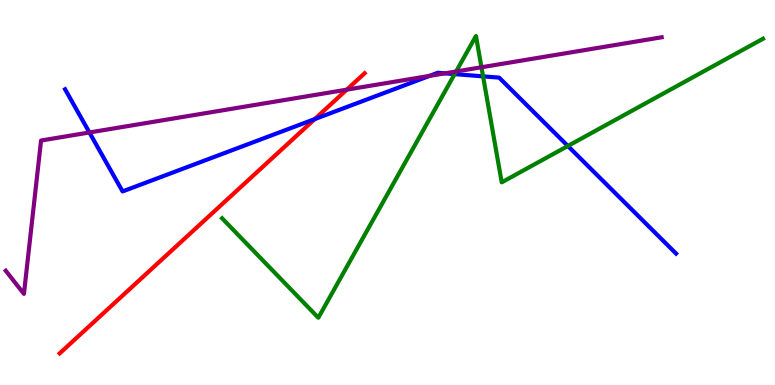[{'lines': ['blue', 'red'], 'intersections': [{'x': 4.06, 'y': 6.91}]}, {'lines': ['green', 'red'], 'intersections': []}, {'lines': ['purple', 'red'], 'intersections': [{'x': 4.47, 'y': 7.67}]}, {'lines': ['blue', 'green'], 'intersections': [{'x': 5.87, 'y': 8.07}, {'x': 6.23, 'y': 8.02}, {'x': 7.33, 'y': 6.21}]}, {'lines': ['blue', 'purple'], 'intersections': [{'x': 1.15, 'y': 6.56}, {'x': 5.54, 'y': 8.03}, {'x': 5.74, 'y': 8.09}]}, {'lines': ['green', 'purple'], 'intersections': [{'x': 5.89, 'y': 8.14}, {'x': 6.21, 'y': 8.25}]}]